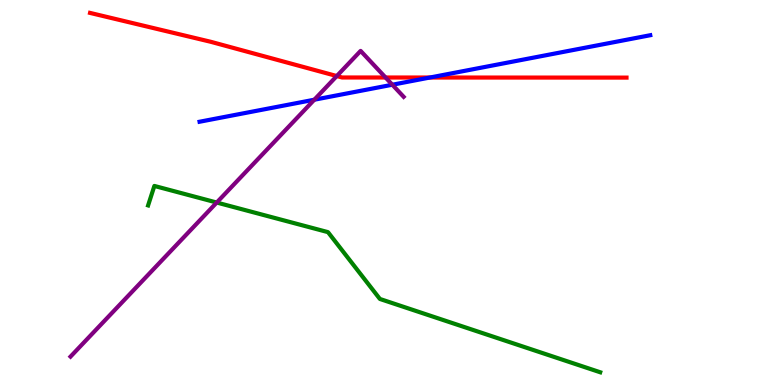[{'lines': ['blue', 'red'], 'intersections': [{'x': 5.55, 'y': 7.99}]}, {'lines': ['green', 'red'], 'intersections': []}, {'lines': ['purple', 'red'], 'intersections': [{'x': 4.35, 'y': 8.02}, {'x': 4.97, 'y': 7.99}]}, {'lines': ['blue', 'green'], 'intersections': []}, {'lines': ['blue', 'purple'], 'intersections': [{'x': 4.06, 'y': 7.41}, {'x': 5.06, 'y': 7.8}]}, {'lines': ['green', 'purple'], 'intersections': [{'x': 2.8, 'y': 4.74}]}]